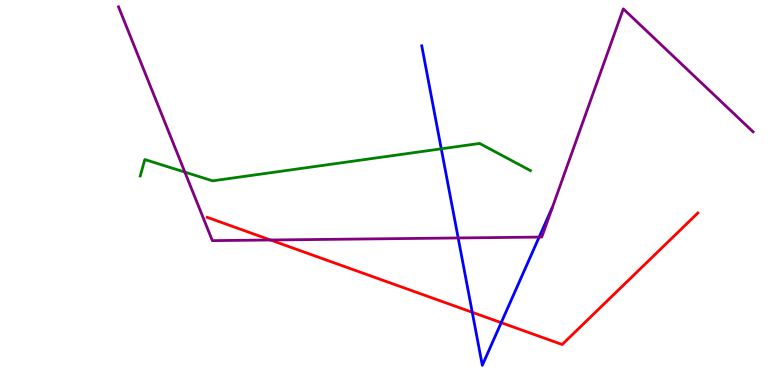[{'lines': ['blue', 'red'], 'intersections': [{'x': 6.09, 'y': 1.89}, {'x': 6.47, 'y': 1.62}]}, {'lines': ['green', 'red'], 'intersections': []}, {'lines': ['purple', 'red'], 'intersections': [{'x': 3.49, 'y': 3.77}]}, {'lines': ['blue', 'green'], 'intersections': [{'x': 5.69, 'y': 6.13}]}, {'lines': ['blue', 'purple'], 'intersections': [{'x': 5.91, 'y': 3.82}, {'x': 6.96, 'y': 3.84}]}, {'lines': ['green', 'purple'], 'intersections': [{'x': 2.39, 'y': 5.53}]}]